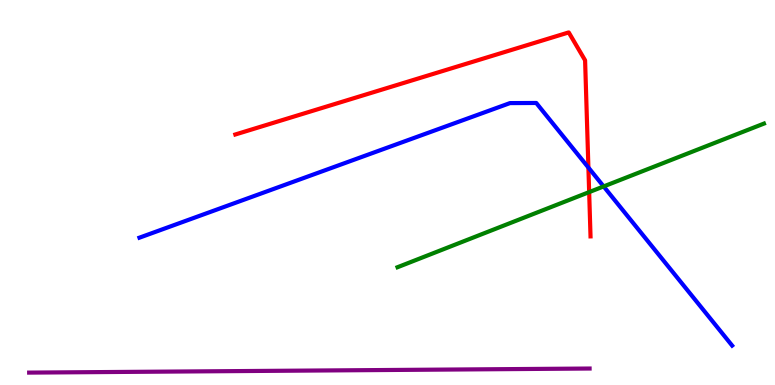[{'lines': ['blue', 'red'], 'intersections': [{'x': 7.59, 'y': 5.65}]}, {'lines': ['green', 'red'], 'intersections': [{'x': 7.6, 'y': 5.01}]}, {'lines': ['purple', 'red'], 'intersections': []}, {'lines': ['blue', 'green'], 'intersections': [{'x': 7.79, 'y': 5.16}]}, {'lines': ['blue', 'purple'], 'intersections': []}, {'lines': ['green', 'purple'], 'intersections': []}]